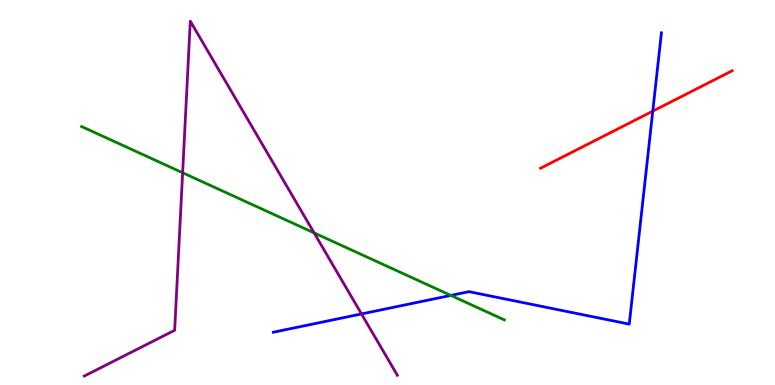[{'lines': ['blue', 'red'], 'intersections': [{'x': 8.42, 'y': 7.11}]}, {'lines': ['green', 'red'], 'intersections': []}, {'lines': ['purple', 'red'], 'intersections': []}, {'lines': ['blue', 'green'], 'intersections': [{'x': 5.82, 'y': 2.33}]}, {'lines': ['blue', 'purple'], 'intersections': [{'x': 4.66, 'y': 1.85}]}, {'lines': ['green', 'purple'], 'intersections': [{'x': 2.36, 'y': 5.51}, {'x': 4.05, 'y': 3.95}]}]